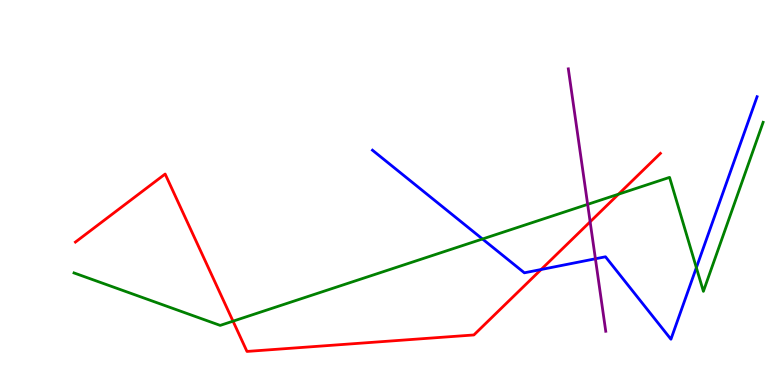[{'lines': ['blue', 'red'], 'intersections': [{'x': 6.98, 'y': 3.0}]}, {'lines': ['green', 'red'], 'intersections': [{'x': 3.01, 'y': 1.66}, {'x': 7.98, 'y': 4.96}]}, {'lines': ['purple', 'red'], 'intersections': [{'x': 7.61, 'y': 4.24}]}, {'lines': ['blue', 'green'], 'intersections': [{'x': 6.23, 'y': 3.79}, {'x': 8.99, 'y': 3.05}]}, {'lines': ['blue', 'purple'], 'intersections': [{'x': 7.68, 'y': 3.28}]}, {'lines': ['green', 'purple'], 'intersections': [{'x': 7.58, 'y': 4.69}]}]